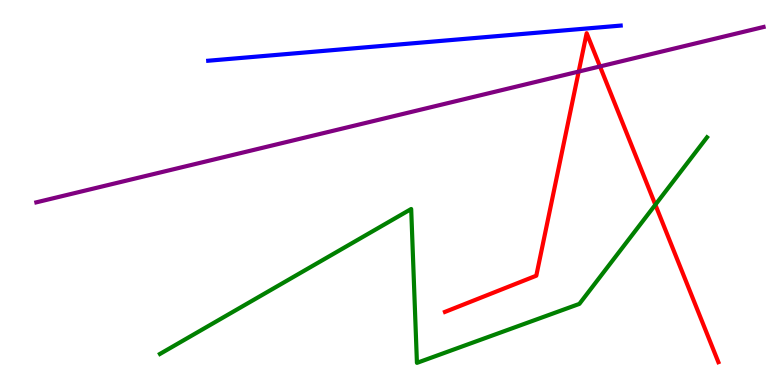[{'lines': ['blue', 'red'], 'intersections': []}, {'lines': ['green', 'red'], 'intersections': [{'x': 8.46, 'y': 4.68}]}, {'lines': ['purple', 'red'], 'intersections': [{'x': 7.47, 'y': 8.14}, {'x': 7.74, 'y': 8.27}]}, {'lines': ['blue', 'green'], 'intersections': []}, {'lines': ['blue', 'purple'], 'intersections': []}, {'lines': ['green', 'purple'], 'intersections': []}]